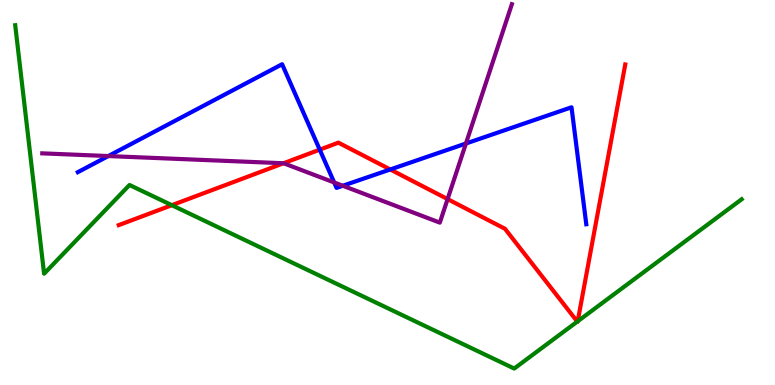[{'lines': ['blue', 'red'], 'intersections': [{'x': 4.13, 'y': 6.11}, {'x': 5.04, 'y': 5.6}]}, {'lines': ['green', 'red'], 'intersections': [{'x': 2.22, 'y': 4.67}, {'x': 7.45, 'y': 1.65}, {'x': 7.45, 'y': 1.65}]}, {'lines': ['purple', 'red'], 'intersections': [{'x': 3.66, 'y': 5.76}, {'x': 5.78, 'y': 4.83}]}, {'lines': ['blue', 'green'], 'intersections': []}, {'lines': ['blue', 'purple'], 'intersections': [{'x': 1.4, 'y': 5.95}, {'x': 4.31, 'y': 5.26}, {'x': 4.42, 'y': 5.18}, {'x': 6.01, 'y': 6.27}]}, {'lines': ['green', 'purple'], 'intersections': []}]